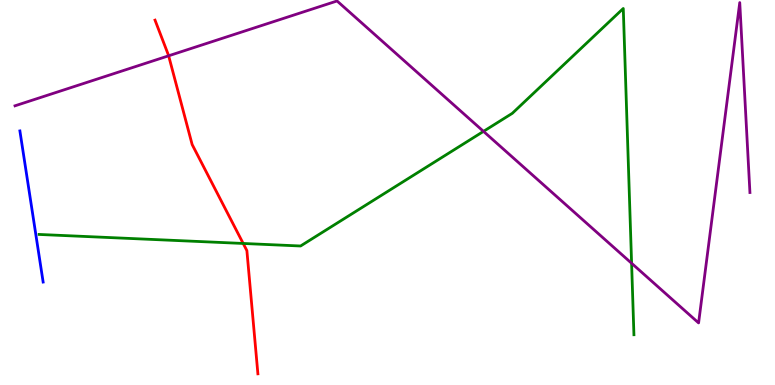[{'lines': ['blue', 'red'], 'intersections': []}, {'lines': ['green', 'red'], 'intersections': [{'x': 3.14, 'y': 3.68}]}, {'lines': ['purple', 'red'], 'intersections': [{'x': 2.18, 'y': 8.55}]}, {'lines': ['blue', 'green'], 'intersections': []}, {'lines': ['blue', 'purple'], 'intersections': []}, {'lines': ['green', 'purple'], 'intersections': [{'x': 6.24, 'y': 6.59}, {'x': 8.15, 'y': 3.16}]}]